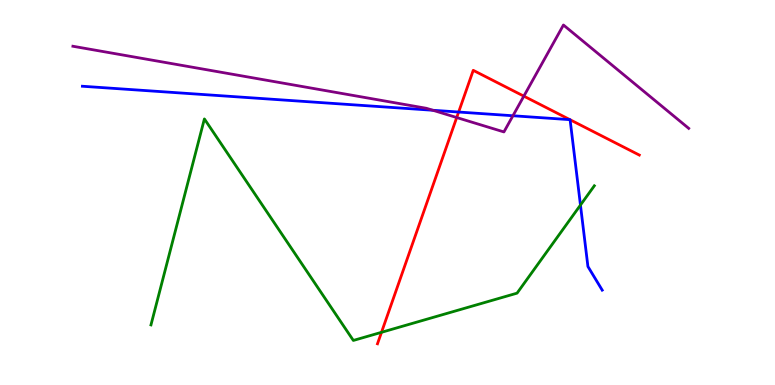[{'lines': ['blue', 'red'], 'intersections': [{'x': 5.92, 'y': 7.09}, {'x': 7.35, 'y': 6.89}, {'x': 7.36, 'y': 6.89}]}, {'lines': ['green', 'red'], 'intersections': [{'x': 4.92, 'y': 1.37}]}, {'lines': ['purple', 'red'], 'intersections': [{'x': 5.89, 'y': 6.95}, {'x': 6.76, 'y': 7.5}]}, {'lines': ['blue', 'green'], 'intersections': [{'x': 7.49, 'y': 4.67}]}, {'lines': ['blue', 'purple'], 'intersections': [{'x': 5.59, 'y': 7.14}, {'x': 6.62, 'y': 6.99}]}, {'lines': ['green', 'purple'], 'intersections': []}]